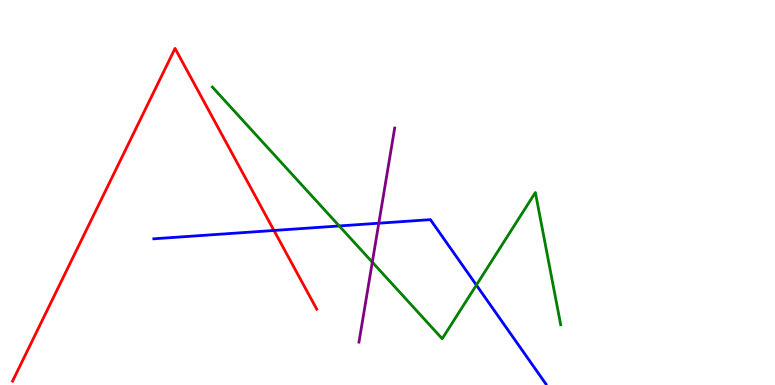[{'lines': ['blue', 'red'], 'intersections': [{'x': 3.54, 'y': 4.01}]}, {'lines': ['green', 'red'], 'intersections': []}, {'lines': ['purple', 'red'], 'intersections': []}, {'lines': ['blue', 'green'], 'intersections': [{'x': 4.38, 'y': 4.13}, {'x': 6.15, 'y': 2.6}]}, {'lines': ['blue', 'purple'], 'intersections': [{'x': 4.89, 'y': 4.2}]}, {'lines': ['green', 'purple'], 'intersections': [{'x': 4.8, 'y': 3.19}]}]